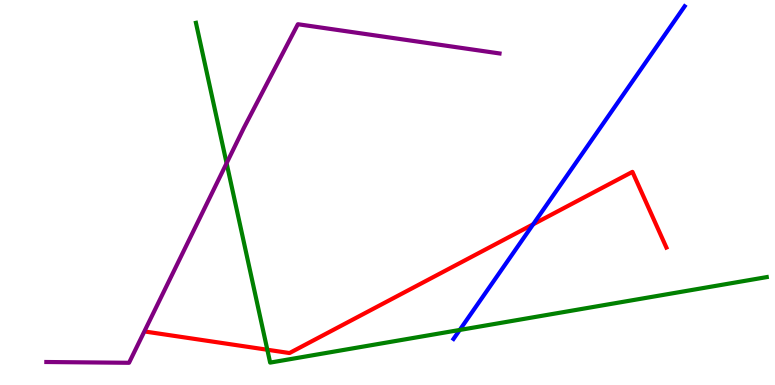[{'lines': ['blue', 'red'], 'intersections': [{'x': 6.88, 'y': 4.17}]}, {'lines': ['green', 'red'], 'intersections': [{'x': 3.45, 'y': 0.916}]}, {'lines': ['purple', 'red'], 'intersections': []}, {'lines': ['blue', 'green'], 'intersections': [{'x': 5.93, 'y': 1.43}]}, {'lines': ['blue', 'purple'], 'intersections': []}, {'lines': ['green', 'purple'], 'intersections': [{'x': 2.92, 'y': 5.76}]}]